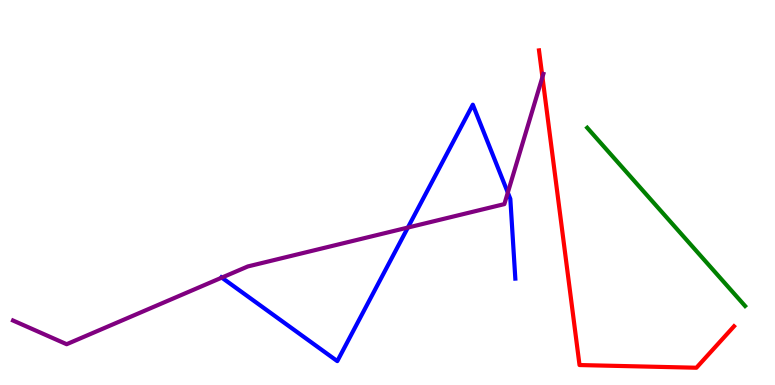[{'lines': ['blue', 'red'], 'intersections': []}, {'lines': ['green', 'red'], 'intersections': []}, {'lines': ['purple', 'red'], 'intersections': [{'x': 7.0, 'y': 8.0}]}, {'lines': ['blue', 'green'], 'intersections': []}, {'lines': ['blue', 'purple'], 'intersections': [{'x': 2.86, 'y': 2.79}, {'x': 5.26, 'y': 4.09}, {'x': 6.55, 'y': 5.0}]}, {'lines': ['green', 'purple'], 'intersections': []}]